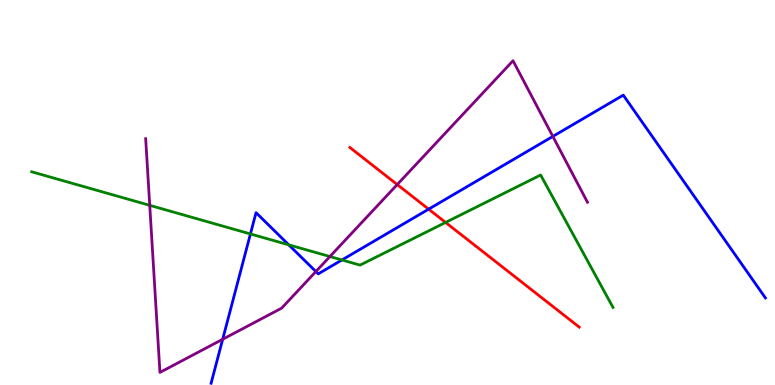[{'lines': ['blue', 'red'], 'intersections': [{'x': 5.53, 'y': 4.57}]}, {'lines': ['green', 'red'], 'intersections': [{'x': 5.75, 'y': 4.22}]}, {'lines': ['purple', 'red'], 'intersections': [{'x': 5.13, 'y': 5.21}]}, {'lines': ['blue', 'green'], 'intersections': [{'x': 3.23, 'y': 3.92}, {'x': 3.73, 'y': 3.64}, {'x': 4.41, 'y': 3.25}]}, {'lines': ['blue', 'purple'], 'intersections': [{'x': 2.87, 'y': 1.19}, {'x': 4.08, 'y': 2.95}, {'x': 7.13, 'y': 6.46}]}, {'lines': ['green', 'purple'], 'intersections': [{'x': 1.93, 'y': 4.67}, {'x': 4.26, 'y': 3.34}]}]